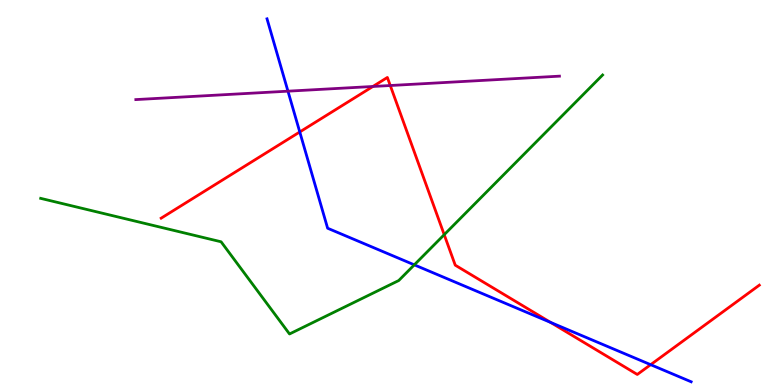[{'lines': ['blue', 'red'], 'intersections': [{'x': 3.87, 'y': 6.57}, {'x': 7.1, 'y': 1.63}, {'x': 8.4, 'y': 0.528}]}, {'lines': ['green', 'red'], 'intersections': [{'x': 5.73, 'y': 3.9}]}, {'lines': ['purple', 'red'], 'intersections': [{'x': 4.81, 'y': 7.75}, {'x': 5.04, 'y': 7.78}]}, {'lines': ['blue', 'green'], 'intersections': [{'x': 5.35, 'y': 3.12}]}, {'lines': ['blue', 'purple'], 'intersections': [{'x': 3.72, 'y': 7.63}]}, {'lines': ['green', 'purple'], 'intersections': []}]